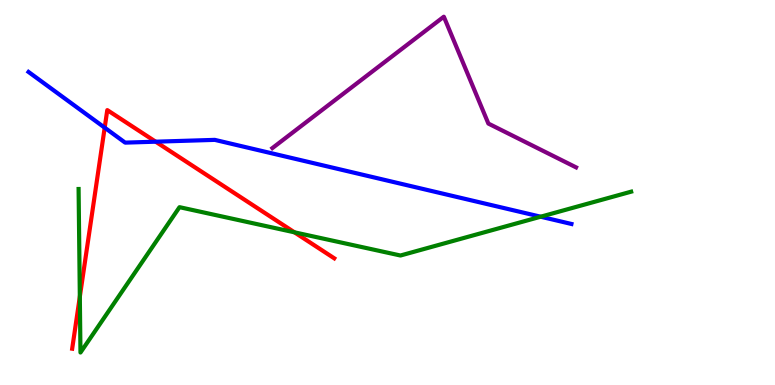[{'lines': ['blue', 'red'], 'intersections': [{'x': 1.35, 'y': 6.68}, {'x': 2.01, 'y': 6.32}]}, {'lines': ['green', 'red'], 'intersections': [{'x': 1.03, 'y': 2.29}, {'x': 3.8, 'y': 3.97}]}, {'lines': ['purple', 'red'], 'intersections': []}, {'lines': ['blue', 'green'], 'intersections': [{'x': 6.98, 'y': 4.37}]}, {'lines': ['blue', 'purple'], 'intersections': []}, {'lines': ['green', 'purple'], 'intersections': []}]